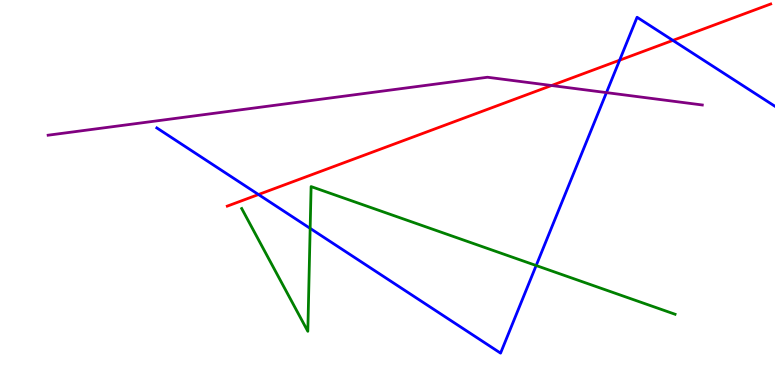[{'lines': ['blue', 'red'], 'intersections': [{'x': 3.34, 'y': 4.95}, {'x': 8.0, 'y': 8.44}, {'x': 8.68, 'y': 8.95}]}, {'lines': ['green', 'red'], 'intersections': []}, {'lines': ['purple', 'red'], 'intersections': [{'x': 7.12, 'y': 7.78}]}, {'lines': ['blue', 'green'], 'intersections': [{'x': 4.0, 'y': 4.07}, {'x': 6.92, 'y': 3.1}]}, {'lines': ['blue', 'purple'], 'intersections': [{'x': 7.83, 'y': 7.59}]}, {'lines': ['green', 'purple'], 'intersections': []}]